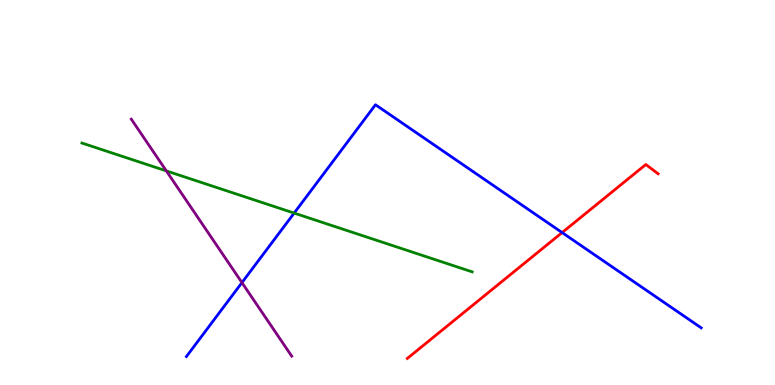[{'lines': ['blue', 'red'], 'intersections': [{'x': 7.25, 'y': 3.96}]}, {'lines': ['green', 'red'], 'intersections': []}, {'lines': ['purple', 'red'], 'intersections': []}, {'lines': ['blue', 'green'], 'intersections': [{'x': 3.8, 'y': 4.47}]}, {'lines': ['blue', 'purple'], 'intersections': [{'x': 3.12, 'y': 2.66}]}, {'lines': ['green', 'purple'], 'intersections': [{'x': 2.15, 'y': 5.56}]}]